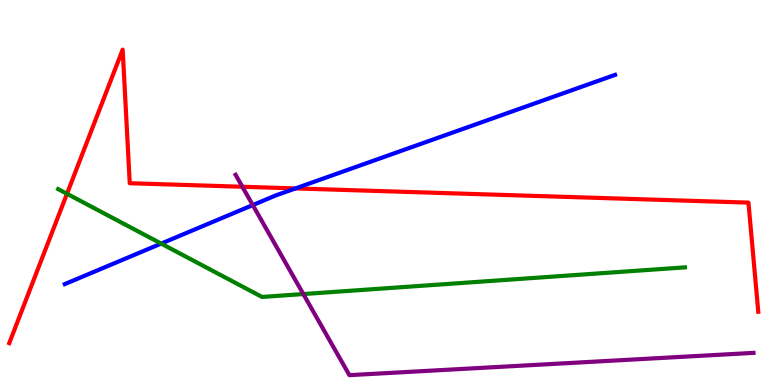[{'lines': ['blue', 'red'], 'intersections': [{'x': 3.81, 'y': 5.11}]}, {'lines': ['green', 'red'], 'intersections': [{'x': 0.864, 'y': 4.97}]}, {'lines': ['purple', 'red'], 'intersections': [{'x': 3.13, 'y': 5.15}]}, {'lines': ['blue', 'green'], 'intersections': [{'x': 2.08, 'y': 3.67}]}, {'lines': ['blue', 'purple'], 'intersections': [{'x': 3.26, 'y': 4.67}]}, {'lines': ['green', 'purple'], 'intersections': [{'x': 3.91, 'y': 2.36}]}]